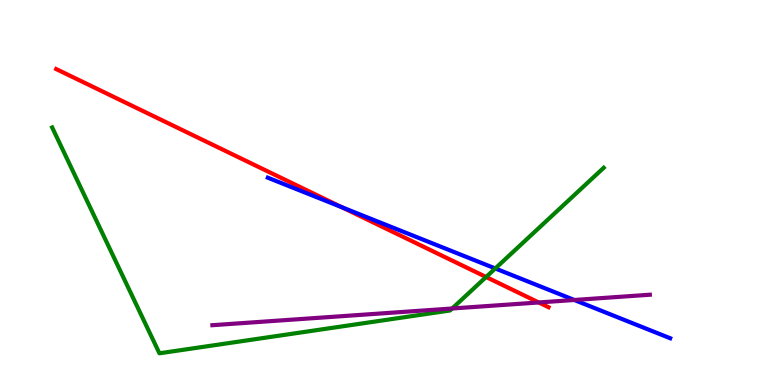[{'lines': ['blue', 'red'], 'intersections': [{'x': 4.41, 'y': 4.62}]}, {'lines': ['green', 'red'], 'intersections': [{'x': 6.27, 'y': 2.81}]}, {'lines': ['purple', 'red'], 'intersections': [{'x': 6.95, 'y': 2.14}]}, {'lines': ['blue', 'green'], 'intersections': [{'x': 6.39, 'y': 3.03}]}, {'lines': ['blue', 'purple'], 'intersections': [{'x': 7.41, 'y': 2.21}]}, {'lines': ['green', 'purple'], 'intersections': [{'x': 5.83, 'y': 1.99}]}]